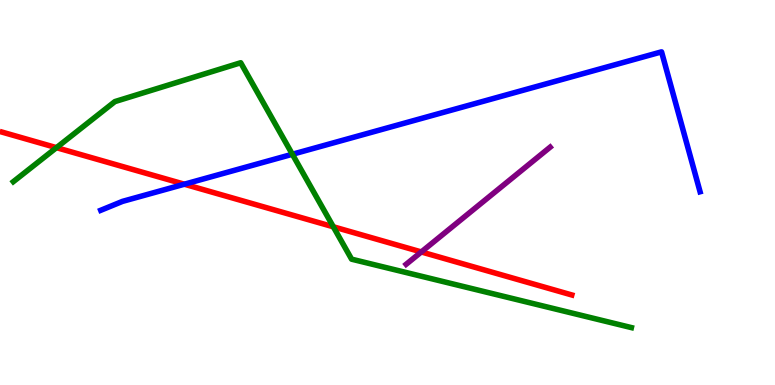[{'lines': ['blue', 'red'], 'intersections': [{'x': 2.38, 'y': 5.22}]}, {'lines': ['green', 'red'], 'intersections': [{'x': 0.729, 'y': 6.16}, {'x': 4.3, 'y': 4.11}]}, {'lines': ['purple', 'red'], 'intersections': [{'x': 5.44, 'y': 3.46}]}, {'lines': ['blue', 'green'], 'intersections': [{'x': 3.77, 'y': 5.99}]}, {'lines': ['blue', 'purple'], 'intersections': []}, {'lines': ['green', 'purple'], 'intersections': []}]